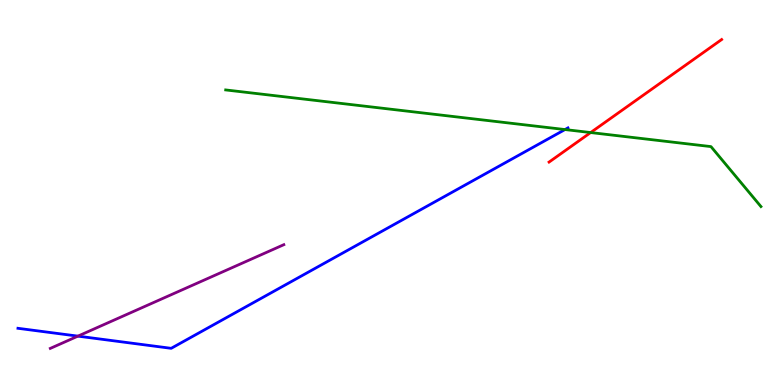[{'lines': ['blue', 'red'], 'intersections': []}, {'lines': ['green', 'red'], 'intersections': [{'x': 7.62, 'y': 6.56}]}, {'lines': ['purple', 'red'], 'intersections': []}, {'lines': ['blue', 'green'], 'intersections': [{'x': 7.29, 'y': 6.63}]}, {'lines': ['blue', 'purple'], 'intersections': [{'x': 1.01, 'y': 1.27}]}, {'lines': ['green', 'purple'], 'intersections': []}]